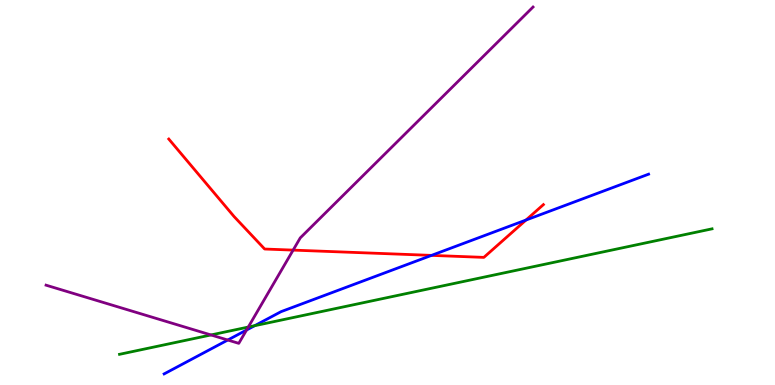[{'lines': ['blue', 'red'], 'intersections': [{'x': 5.57, 'y': 3.37}, {'x': 6.79, 'y': 4.28}]}, {'lines': ['green', 'red'], 'intersections': []}, {'lines': ['purple', 'red'], 'intersections': [{'x': 3.78, 'y': 3.5}]}, {'lines': ['blue', 'green'], 'intersections': [{'x': 3.29, 'y': 1.54}]}, {'lines': ['blue', 'purple'], 'intersections': [{'x': 2.94, 'y': 1.17}, {'x': 3.18, 'y': 1.43}]}, {'lines': ['green', 'purple'], 'intersections': [{'x': 2.72, 'y': 1.3}, {'x': 3.2, 'y': 1.51}]}]